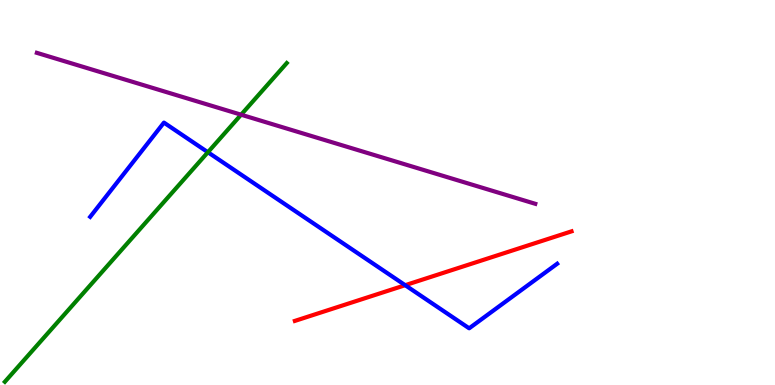[{'lines': ['blue', 'red'], 'intersections': [{'x': 5.23, 'y': 2.59}]}, {'lines': ['green', 'red'], 'intersections': []}, {'lines': ['purple', 'red'], 'intersections': []}, {'lines': ['blue', 'green'], 'intersections': [{'x': 2.68, 'y': 6.05}]}, {'lines': ['blue', 'purple'], 'intersections': []}, {'lines': ['green', 'purple'], 'intersections': [{'x': 3.11, 'y': 7.02}]}]